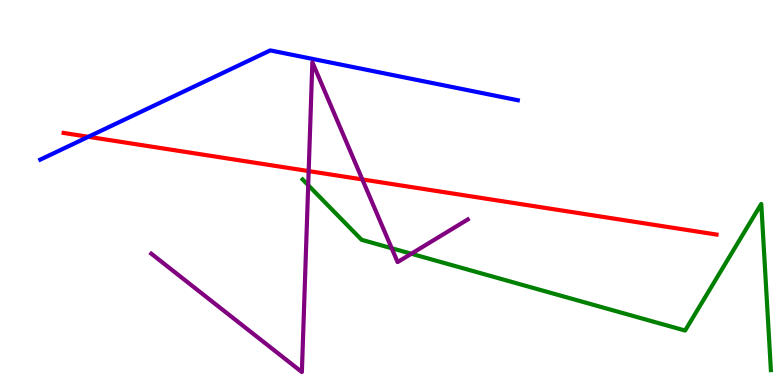[{'lines': ['blue', 'red'], 'intersections': [{'x': 1.14, 'y': 6.45}]}, {'lines': ['green', 'red'], 'intersections': []}, {'lines': ['purple', 'red'], 'intersections': [{'x': 3.98, 'y': 5.56}, {'x': 4.68, 'y': 5.34}]}, {'lines': ['blue', 'green'], 'intersections': []}, {'lines': ['blue', 'purple'], 'intersections': []}, {'lines': ['green', 'purple'], 'intersections': [{'x': 3.98, 'y': 5.19}, {'x': 5.05, 'y': 3.55}, {'x': 5.31, 'y': 3.41}]}]